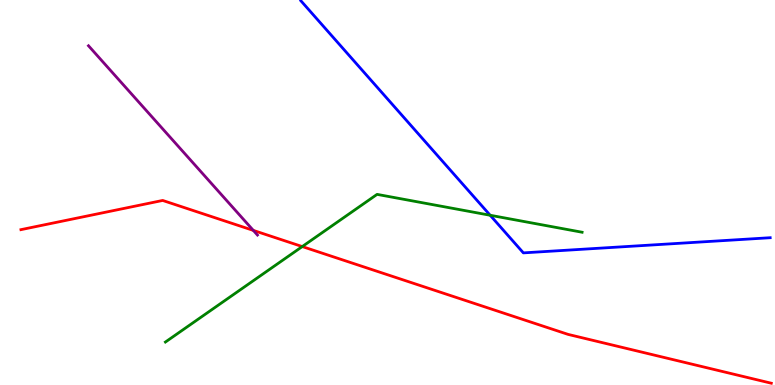[{'lines': ['blue', 'red'], 'intersections': []}, {'lines': ['green', 'red'], 'intersections': [{'x': 3.9, 'y': 3.6}]}, {'lines': ['purple', 'red'], 'intersections': [{'x': 3.27, 'y': 4.02}]}, {'lines': ['blue', 'green'], 'intersections': [{'x': 6.32, 'y': 4.41}]}, {'lines': ['blue', 'purple'], 'intersections': []}, {'lines': ['green', 'purple'], 'intersections': []}]